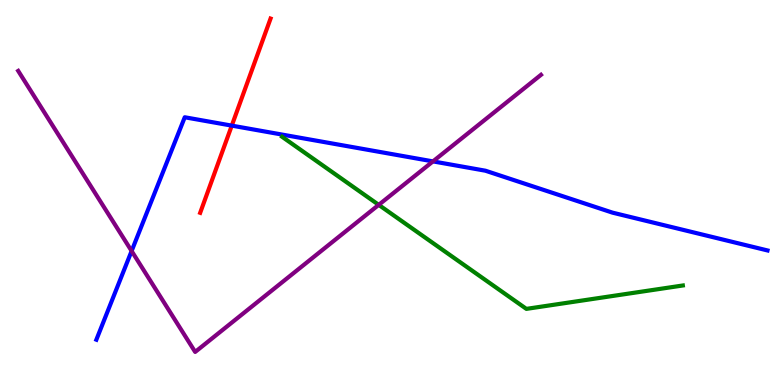[{'lines': ['blue', 'red'], 'intersections': [{'x': 2.99, 'y': 6.74}]}, {'lines': ['green', 'red'], 'intersections': []}, {'lines': ['purple', 'red'], 'intersections': []}, {'lines': ['blue', 'green'], 'intersections': []}, {'lines': ['blue', 'purple'], 'intersections': [{'x': 1.7, 'y': 3.48}, {'x': 5.59, 'y': 5.81}]}, {'lines': ['green', 'purple'], 'intersections': [{'x': 4.89, 'y': 4.68}]}]